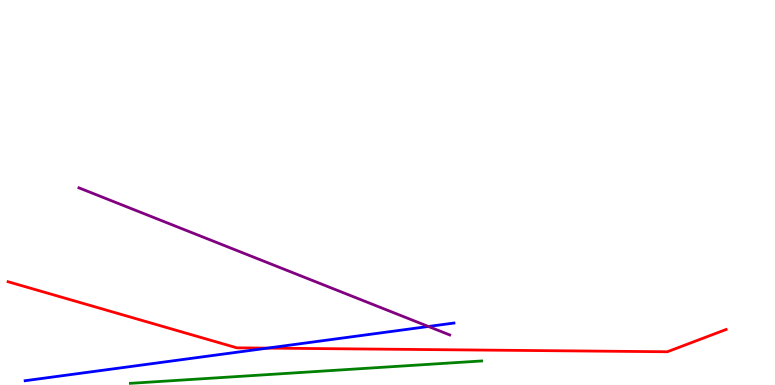[{'lines': ['blue', 'red'], 'intersections': [{'x': 3.45, 'y': 0.958}]}, {'lines': ['green', 'red'], 'intersections': []}, {'lines': ['purple', 'red'], 'intersections': []}, {'lines': ['blue', 'green'], 'intersections': []}, {'lines': ['blue', 'purple'], 'intersections': [{'x': 5.53, 'y': 1.52}]}, {'lines': ['green', 'purple'], 'intersections': []}]